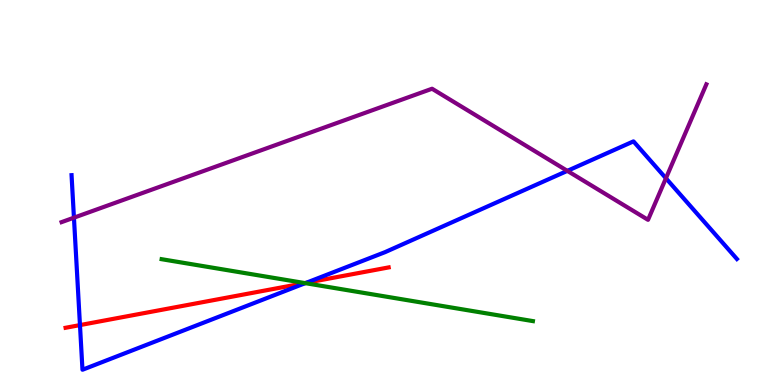[{'lines': ['blue', 'red'], 'intersections': [{'x': 1.03, 'y': 1.56}, {'x': 3.95, 'y': 2.65}]}, {'lines': ['green', 'red'], 'intersections': [{'x': 3.93, 'y': 2.65}]}, {'lines': ['purple', 'red'], 'intersections': []}, {'lines': ['blue', 'green'], 'intersections': [{'x': 3.94, 'y': 2.65}]}, {'lines': ['blue', 'purple'], 'intersections': [{'x': 0.954, 'y': 4.35}, {'x': 7.32, 'y': 5.56}, {'x': 8.59, 'y': 5.37}]}, {'lines': ['green', 'purple'], 'intersections': []}]